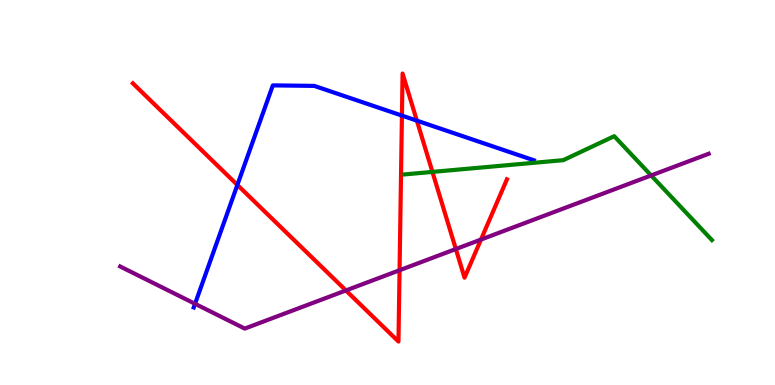[{'lines': ['blue', 'red'], 'intersections': [{'x': 3.06, 'y': 5.2}, {'x': 5.19, 'y': 7.0}, {'x': 5.38, 'y': 6.87}]}, {'lines': ['green', 'red'], 'intersections': [{'x': 5.58, 'y': 5.54}]}, {'lines': ['purple', 'red'], 'intersections': [{'x': 4.46, 'y': 2.46}, {'x': 5.16, 'y': 2.98}, {'x': 5.88, 'y': 3.53}, {'x': 6.21, 'y': 3.78}]}, {'lines': ['blue', 'green'], 'intersections': []}, {'lines': ['blue', 'purple'], 'intersections': [{'x': 2.52, 'y': 2.11}]}, {'lines': ['green', 'purple'], 'intersections': [{'x': 8.4, 'y': 5.44}]}]